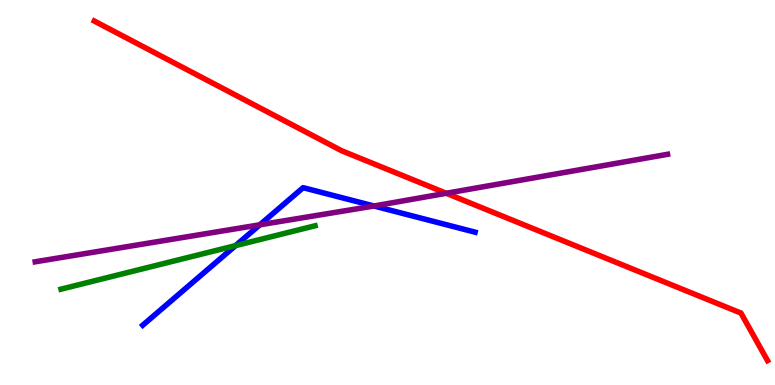[{'lines': ['blue', 'red'], 'intersections': []}, {'lines': ['green', 'red'], 'intersections': []}, {'lines': ['purple', 'red'], 'intersections': [{'x': 5.76, 'y': 4.98}]}, {'lines': ['blue', 'green'], 'intersections': [{'x': 3.04, 'y': 3.62}]}, {'lines': ['blue', 'purple'], 'intersections': [{'x': 3.35, 'y': 4.16}, {'x': 4.83, 'y': 4.65}]}, {'lines': ['green', 'purple'], 'intersections': []}]